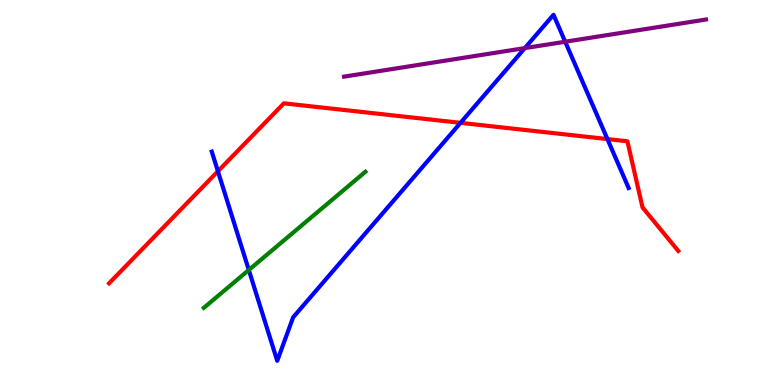[{'lines': ['blue', 'red'], 'intersections': [{'x': 2.81, 'y': 5.55}, {'x': 5.94, 'y': 6.81}, {'x': 7.84, 'y': 6.39}]}, {'lines': ['green', 'red'], 'intersections': []}, {'lines': ['purple', 'red'], 'intersections': []}, {'lines': ['blue', 'green'], 'intersections': [{'x': 3.21, 'y': 2.99}]}, {'lines': ['blue', 'purple'], 'intersections': [{'x': 6.77, 'y': 8.75}, {'x': 7.29, 'y': 8.92}]}, {'lines': ['green', 'purple'], 'intersections': []}]